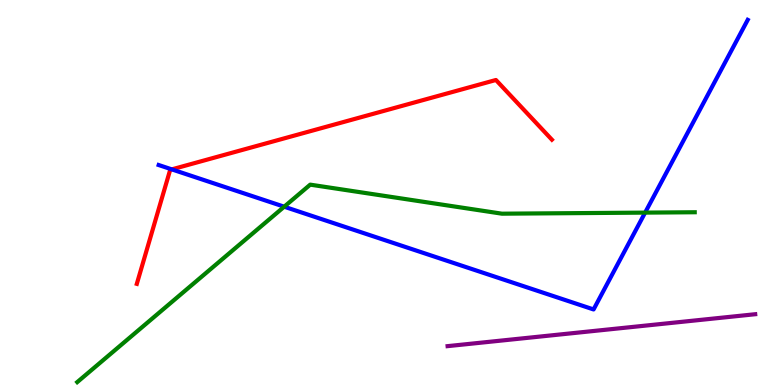[{'lines': ['blue', 'red'], 'intersections': [{'x': 2.22, 'y': 5.6}]}, {'lines': ['green', 'red'], 'intersections': []}, {'lines': ['purple', 'red'], 'intersections': []}, {'lines': ['blue', 'green'], 'intersections': [{'x': 3.67, 'y': 4.63}, {'x': 8.32, 'y': 4.48}]}, {'lines': ['blue', 'purple'], 'intersections': []}, {'lines': ['green', 'purple'], 'intersections': []}]